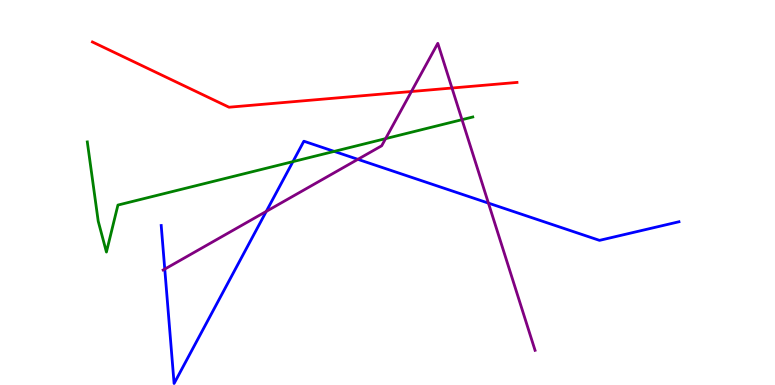[{'lines': ['blue', 'red'], 'intersections': []}, {'lines': ['green', 'red'], 'intersections': []}, {'lines': ['purple', 'red'], 'intersections': [{'x': 5.31, 'y': 7.62}, {'x': 5.83, 'y': 7.71}]}, {'lines': ['blue', 'green'], 'intersections': [{'x': 3.78, 'y': 5.8}, {'x': 4.31, 'y': 6.07}]}, {'lines': ['blue', 'purple'], 'intersections': [{'x': 2.13, 'y': 3.01}, {'x': 3.44, 'y': 4.51}, {'x': 4.62, 'y': 5.86}, {'x': 6.3, 'y': 4.72}]}, {'lines': ['green', 'purple'], 'intersections': [{'x': 4.98, 'y': 6.4}, {'x': 5.96, 'y': 6.89}]}]